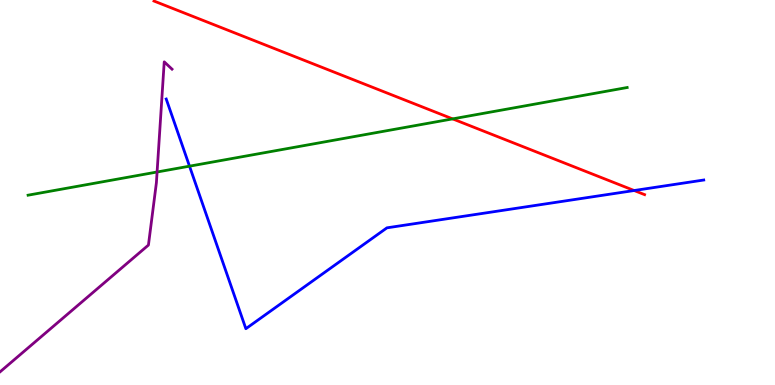[{'lines': ['blue', 'red'], 'intersections': [{'x': 8.18, 'y': 5.05}]}, {'lines': ['green', 'red'], 'intersections': [{'x': 5.84, 'y': 6.91}]}, {'lines': ['purple', 'red'], 'intersections': []}, {'lines': ['blue', 'green'], 'intersections': [{'x': 2.45, 'y': 5.68}]}, {'lines': ['blue', 'purple'], 'intersections': []}, {'lines': ['green', 'purple'], 'intersections': [{'x': 2.03, 'y': 5.53}]}]